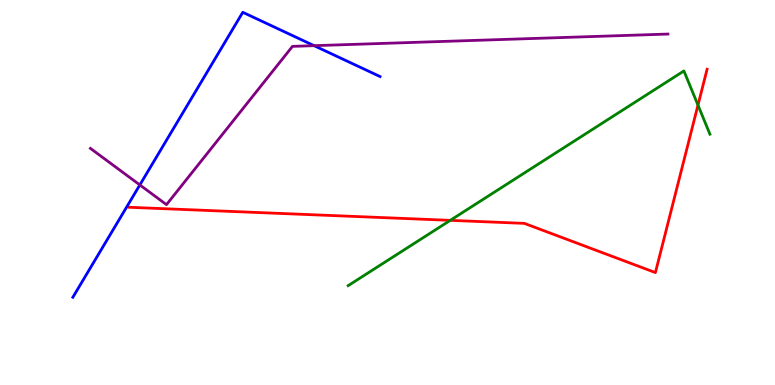[{'lines': ['blue', 'red'], 'intersections': []}, {'lines': ['green', 'red'], 'intersections': [{'x': 5.81, 'y': 4.28}, {'x': 9.01, 'y': 7.27}]}, {'lines': ['purple', 'red'], 'intersections': []}, {'lines': ['blue', 'green'], 'intersections': []}, {'lines': ['blue', 'purple'], 'intersections': [{'x': 1.8, 'y': 5.2}, {'x': 4.05, 'y': 8.81}]}, {'lines': ['green', 'purple'], 'intersections': []}]